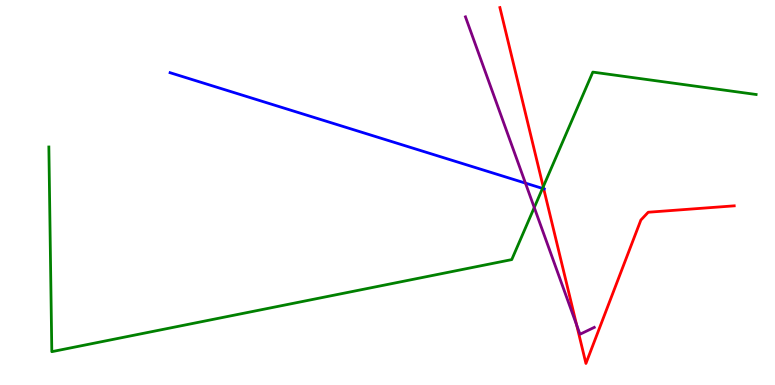[{'lines': ['blue', 'red'], 'intersections': [{'x': 7.02, 'y': 5.1}]}, {'lines': ['green', 'red'], 'intersections': [{'x': 7.01, 'y': 5.15}]}, {'lines': ['purple', 'red'], 'intersections': [{'x': 7.44, 'y': 1.56}]}, {'lines': ['blue', 'green'], 'intersections': [{'x': 7.0, 'y': 5.11}]}, {'lines': ['blue', 'purple'], 'intersections': [{'x': 6.78, 'y': 5.24}]}, {'lines': ['green', 'purple'], 'intersections': [{'x': 6.89, 'y': 4.61}]}]